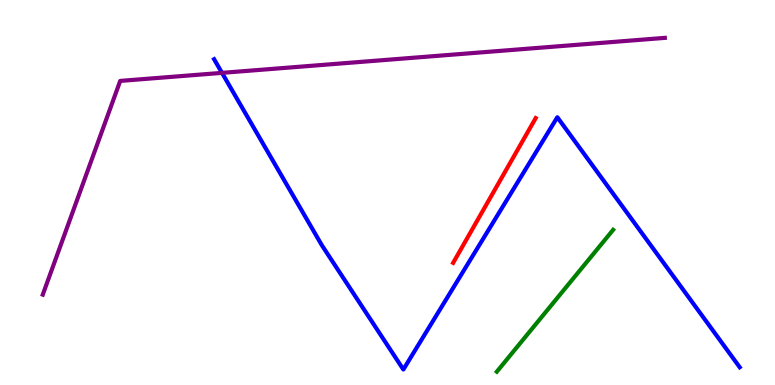[{'lines': ['blue', 'red'], 'intersections': []}, {'lines': ['green', 'red'], 'intersections': []}, {'lines': ['purple', 'red'], 'intersections': []}, {'lines': ['blue', 'green'], 'intersections': []}, {'lines': ['blue', 'purple'], 'intersections': [{'x': 2.86, 'y': 8.11}]}, {'lines': ['green', 'purple'], 'intersections': []}]